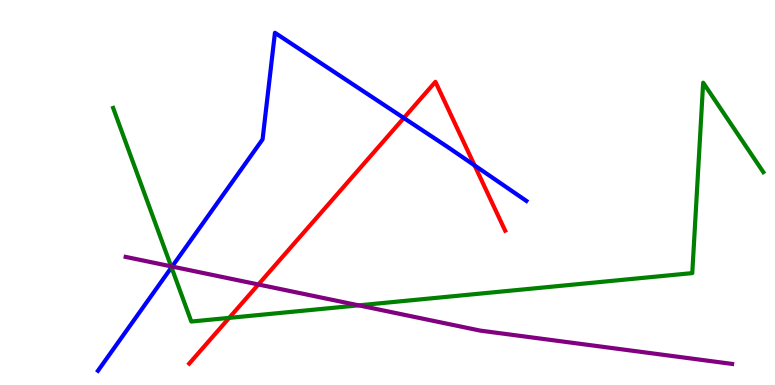[{'lines': ['blue', 'red'], 'intersections': [{'x': 5.21, 'y': 6.94}, {'x': 6.12, 'y': 5.7}]}, {'lines': ['green', 'red'], 'intersections': [{'x': 2.96, 'y': 1.74}]}, {'lines': ['purple', 'red'], 'intersections': [{'x': 3.33, 'y': 2.61}]}, {'lines': ['blue', 'green'], 'intersections': [{'x': 2.21, 'y': 3.05}]}, {'lines': ['blue', 'purple'], 'intersections': [{'x': 2.22, 'y': 3.08}]}, {'lines': ['green', 'purple'], 'intersections': [{'x': 2.21, 'y': 3.08}, {'x': 4.63, 'y': 2.07}]}]